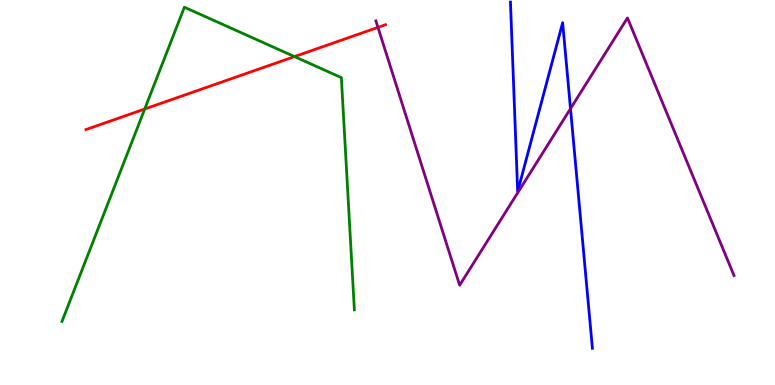[{'lines': ['blue', 'red'], 'intersections': []}, {'lines': ['green', 'red'], 'intersections': [{'x': 1.87, 'y': 7.17}, {'x': 3.8, 'y': 8.53}]}, {'lines': ['purple', 'red'], 'intersections': [{'x': 4.88, 'y': 9.29}]}, {'lines': ['blue', 'green'], 'intersections': []}, {'lines': ['blue', 'purple'], 'intersections': [{'x': 7.36, 'y': 7.18}]}, {'lines': ['green', 'purple'], 'intersections': []}]